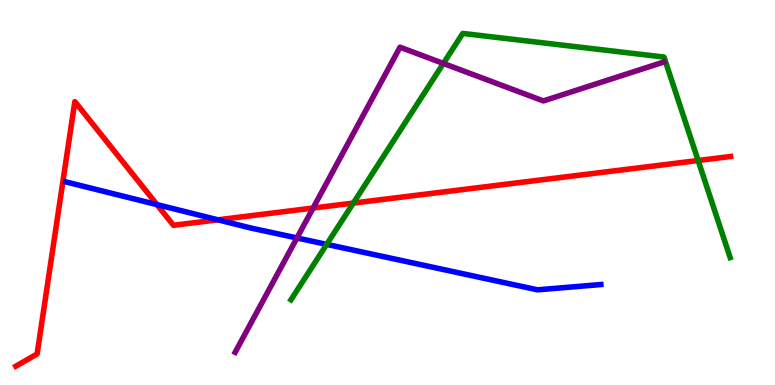[{'lines': ['blue', 'red'], 'intersections': [{'x': 2.03, 'y': 4.69}, {'x': 2.81, 'y': 4.29}]}, {'lines': ['green', 'red'], 'intersections': [{'x': 4.56, 'y': 4.73}, {'x': 9.01, 'y': 5.83}]}, {'lines': ['purple', 'red'], 'intersections': [{'x': 4.04, 'y': 4.6}]}, {'lines': ['blue', 'green'], 'intersections': [{'x': 4.22, 'y': 3.65}]}, {'lines': ['blue', 'purple'], 'intersections': [{'x': 3.83, 'y': 3.82}]}, {'lines': ['green', 'purple'], 'intersections': [{'x': 5.72, 'y': 8.35}]}]